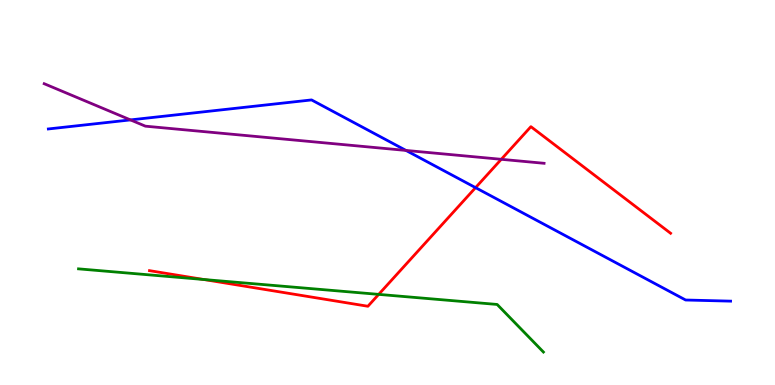[{'lines': ['blue', 'red'], 'intersections': [{'x': 6.14, 'y': 5.13}]}, {'lines': ['green', 'red'], 'intersections': [{'x': 2.63, 'y': 2.74}, {'x': 4.89, 'y': 2.35}]}, {'lines': ['purple', 'red'], 'intersections': [{'x': 6.47, 'y': 5.86}]}, {'lines': ['blue', 'green'], 'intersections': []}, {'lines': ['blue', 'purple'], 'intersections': [{'x': 1.68, 'y': 6.89}, {'x': 5.24, 'y': 6.09}]}, {'lines': ['green', 'purple'], 'intersections': []}]